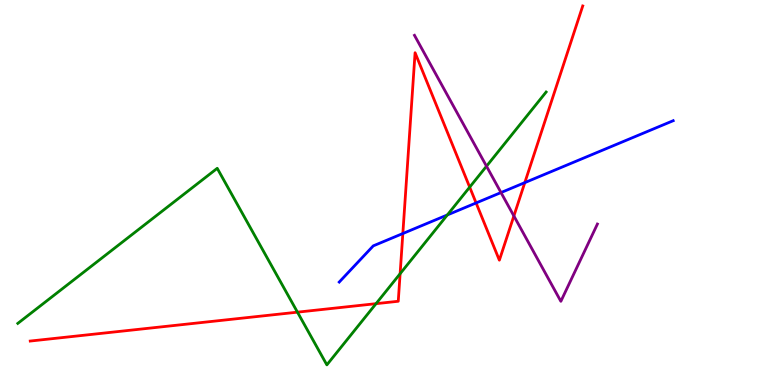[{'lines': ['blue', 'red'], 'intersections': [{'x': 5.2, 'y': 3.93}, {'x': 6.14, 'y': 4.73}, {'x': 6.77, 'y': 5.26}]}, {'lines': ['green', 'red'], 'intersections': [{'x': 3.84, 'y': 1.89}, {'x': 4.85, 'y': 2.11}, {'x': 5.16, 'y': 2.89}, {'x': 6.06, 'y': 5.14}]}, {'lines': ['purple', 'red'], 'intersections': [{'x': 6.63, 'y': 4.39}]}, {'lines': ['blue', 'green'], 'intersections': [{'x': 5.77, 'y': 4.42}]}, {'lines': ['blue', 'purple'], 'intersections': [{'x': 6.46, 'y': 5.0}]}, {'lines': ['green', 'purple'], 'intersections': [{'x': 6.28, 'y': 5.68}]}]